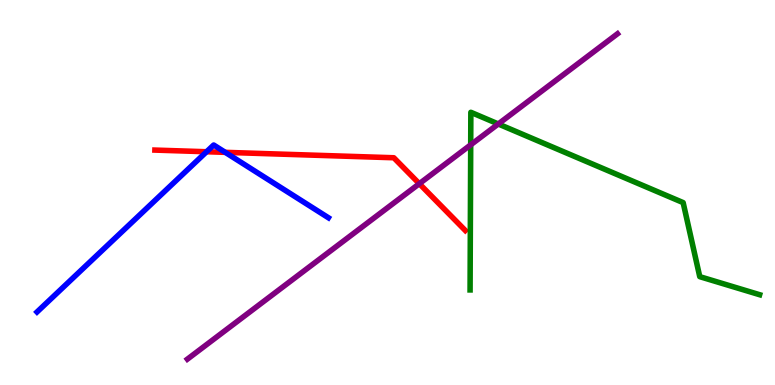[{'lines': ['blue', 'red'], 'intersections': [{'x': 2.67, 'y': 6.06}, {'x': 2.91, 'y': 6.04}]}, {'lines': ['green', 'red'], 'intersections': []}, {'lines': ['purple', 'red'], 'intersections': [{'x': 5.41, 'y': 5.23}]}, {'lines': ['blue', 'green'], 'intersections': []}, {'lines': ['blue', 'purple'], 'intersections': []}, {'lines': ['green', 'purple'], 'intersections': [{'x': 6.07, 'y': 6.24}, {'x': 6.43, 'y': 6.78}]}]